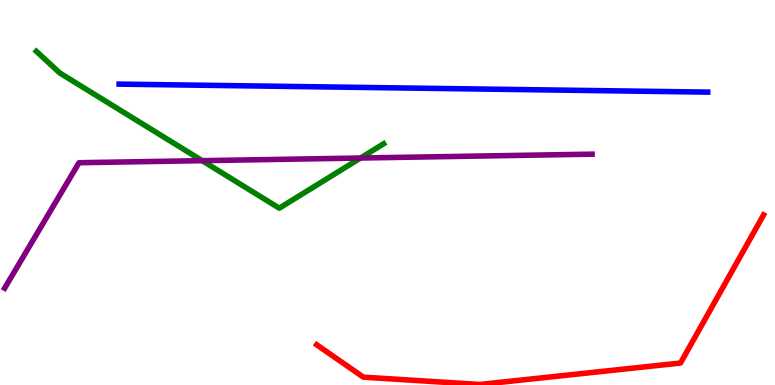[{'lines': ['blue', 'red'], 'intersections': []}, {'lines': ['green', 'red'], 'intersections': []}, {'lines': ['purple', 'red'], 'intersections': []}, {'lines': ['blue', 'green'], 'intersections': []}, {'lines': ['blue', 'purple'], 'intersections': []}, {'lines': ['green', 'purple'], 'intersections': [{'x': 2.61, 'y': 5.83}, {'x': 4.65, 'y': 5.9}]}]